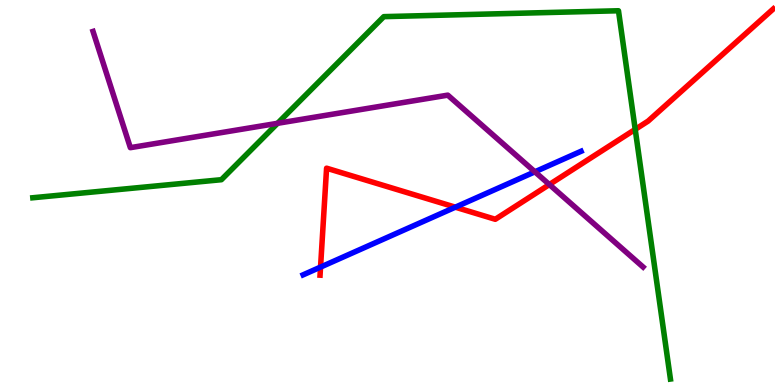[{'lines': ['blue', 'red'], 'intersections': [{'x': 4.14, 'y': 3.06}, {'x': 5.88, 'y': 4.62}]}, {'lines': ['green', 'red'], 'intersections': [{'x': 8.2, 'y': 6.64}]}, {'lines': ['purple', 'red'], 'intersections': [{'x': 7.09, 'y': 5.21}]}, {'lines': ['blue', 'green'], 'intersections': []}, {'lines': ['blue', 'purple'], 'intersections': [{'x': 6.9, 'y': 5.54}]}, {'lines': ['green', 'purple'], 'intersections': [{'x': 3.58, 'y': 6.8}]}]